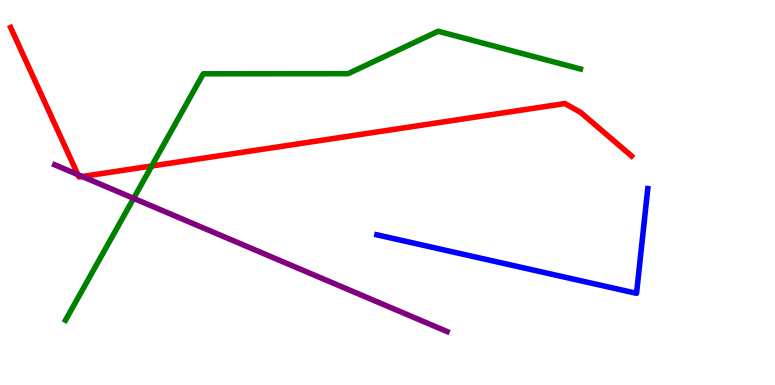[{'lines': ['blue', 'red'], 'intersections': []}, {'lines': ['green', 'red'], 'intersections': [{'x': 1.96, 'y': 5.69}]}, {'lines': ['purple', 'red'], 'intersections': [{'x': 1.01, 'y': 5.46}, {'x': 1.06, 'y': 5.42}]}, {'lines': ['blue', 'green'], 'intersections': []}, {'lines': ['blue', 'purple'], 'intersections': []}, {'lines': ['green', 'purple'], 'intersections': [{'x': 1.72, 'y': 4.85}]}]